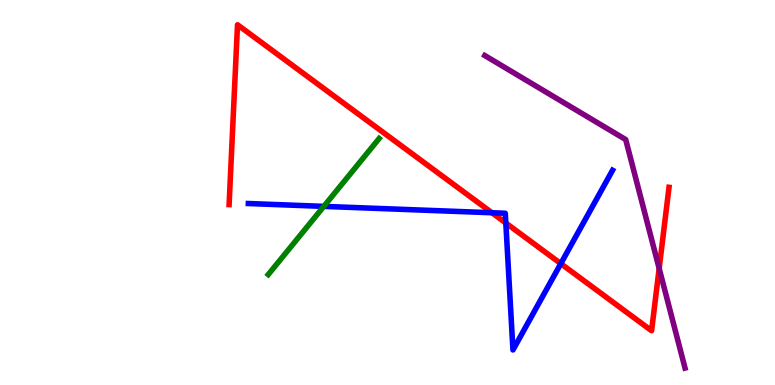[{'lines': ['blue', 'red'], 'intersections': [{'x': 6.35, 'y': 4.47}, {'x': 6.53, 'y': 4.21}, {'x': 7.24, 'y': 3.15}]}, {'lines': ['green', 'red'], 'intersections': []}, {'lines': ['purple', 'red'], 'intersections': [{'x': 8.51, 'y': 3.03}]}, {'lines': ['blue', 'green'], 'intersections': [{'x': 4.18, 'y': 4.64}]}, {'lines': ['blue', 'purple'], 'intersections': []}, {'lines': ['green', 'purple'], 'intersections': []}]